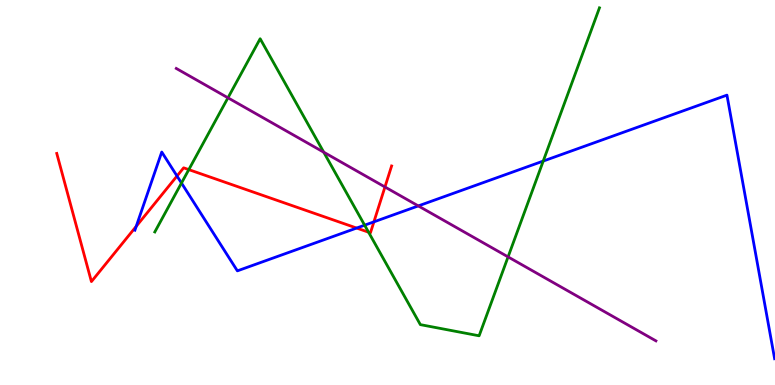[{'lines': ['blue', 'red'], 'intersections': [{'x': 1.76, 'y': 4.12}, {'x': 2.28, 'y': 5.43}, {'x': 4.6, 'y': 4.08}, {'x': 4.82, 'y': 4.24}]}, {'lines': ['green', 'red'], 'intersections': [{'x': 2.44, 'y': 5.59}, {'x': 4.76, 'y': 3.97}]}, {'lines': ['purple', 'red'], 'intersections': [{'x': 4.97, 'y': 5.14}]}, {'lines': ['blue', 'green'], 'intersections': [{'x': 2.34, 'y': 5.25}, {'x': 4.7, 'y': 4.15}, {'x': 7.01, 'y': 5.82}]}, {'lines': ['blue', 'purple'], 'intersections': [{'x': 5.4, 'y': 4.65}]}, {'lines': ['green', 'purple'], 'intersections': [{'x': 2.94, 'y': 7.46}, {'x': 4.18, 'y': 6.05}, {'x': 6.56, 'y': 3.33}]}]